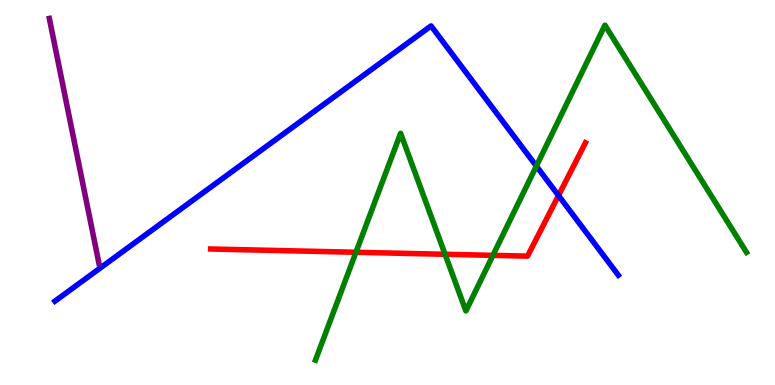[{'lines': ['blue', 'red'], 'intersections': [{'x': 7.21, 'y': 4.92}]}, {'lines': ['green', 'red'], 'intersections': [{'x': 4.59, 'y': 3.45}, {'x': 5.74, 'y': 3.4}, {'x': 6.36, 'y': 3.37}]}, {'lines': ['purple', 'red'], 'intersections': []}, {'lines': ['blue', 'green'], 'intersections': [{'x': 6.92, 'y': 5.69}]}, {'lines': ['blue', 'purple'], 'intersections': []}, {'lines': ['green', 'purple'], 'intersections': []}]